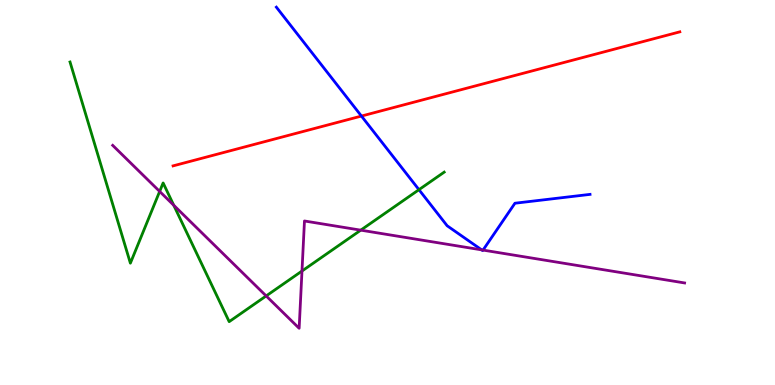[{'lines': ['blue', 'red'], 'intersections': [{'x': 4.66, 'y': 6.99}]}, {'lines': ['green', 'red'], 'intersections': []}, {'lines': ['purple', 'red'], 'intersections': []}, {'lines': ['blue', 'green'], 'intersections': [{'x': 5.41, 'y': 5.07}]}, {'lines': ['blue', 'purple'], 'intersections': [{'x': 6.22, 'y': 3.51}, {'x': 6.23, 'y': 3.5}]}, {'lines': ['green', 'purple'], 'intersections': [{'x': 2.06, 'y': 5.03}, {'x': 2.24, 'y': 4.67}, {'x': 3.43, 'y': 2.31}, {'x': 3.9, 'y': 2.96}, {'x': 4.65, 'y': 4.02}]}]